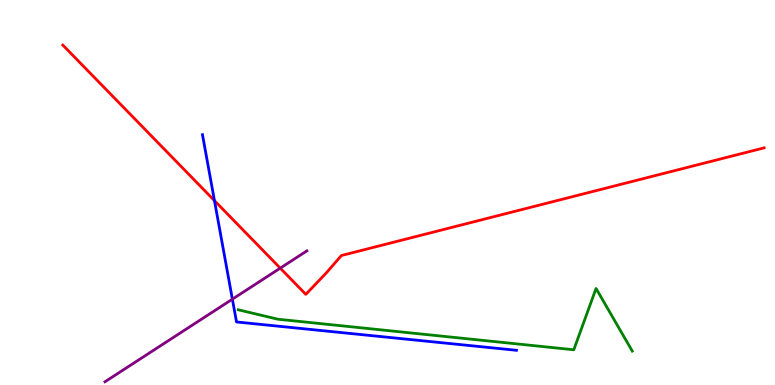[{'lines': ['blue', 'red'], 'intersections': [{'x': 2.77, 'y': 4.79}]}, {'lines': ['green', 'red'], 'intersections': []}, {'lines': ['purple', 'red'], 'intersections': [{'x': 3.62, 'y': 3.04}]}, {'lines': ['blue', 'green'], 'intersections': []}, {'lines': ['blue', 'purple'], 'intersections': [{'x': 3.0, 'y': 2.23}]}, {'lines': ['green', 'purple'], 'intersections': []}]